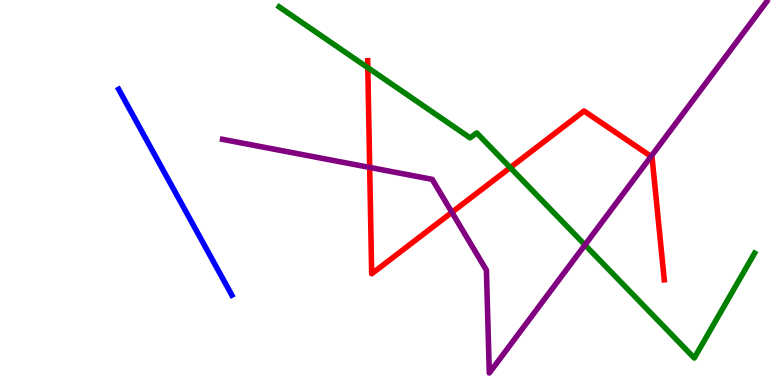[{'lines': ['blue', 'red'], 'intersections': []}, {'lines': ['green', 'red'], 'intersections': [{'x': 4.75, 'y': 8.24}, {'x': 6.58, 'y': 5.65}]}, {'lines': ['purple', 'red'], 'intersections': [{'x': 4.77, 'y': 5.65}, {'x': 5.83, 'y': 4.49}, {'x': 8.4, 'y': 5.94}]}, {'lines': ['blue', 'green'], 'intersections': []}, {'lines': ['blue', 'purple'], 'intersections': []}, {'lines': ['green', 'purple'], 'intersections': [{'x': 7.55, 'y': 3.64}]}]